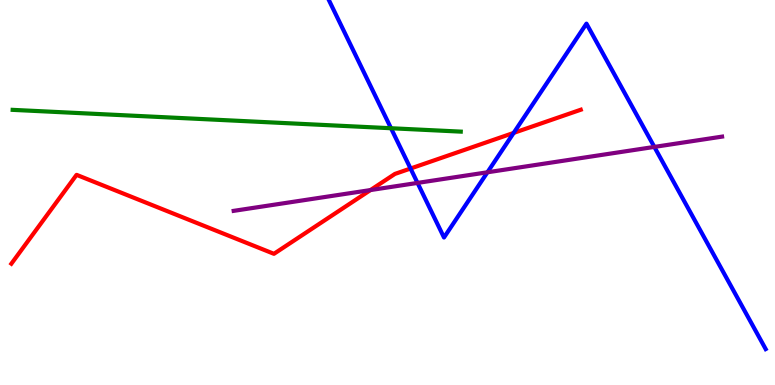[{'lines': ['blue', 'red'], 'intersections': [{'x': 5.3, 'y': 5.62}, {'x': 6.63, 'y': 6.55}]}, {'lines': ['green', 'red'], 'intersections': []}, {'lines': ['purple', 'red'], 'intersections': [{'x': 4.78, 'y': 5.06}]}, {'lines': ['blue', 'green'], 'intersections': [{'x': 5.05, 'y': 6.67}]}, {'lines': ['blue', 'purple'], 'intersections': [{'x': 5.39, 'y': 5.25}, {'x': 6.29, 'y': 5.53}, {'x': 8.44, 'y': 6.18}]}, {'lines': ['green', 'purple'], 'intersections': []}]